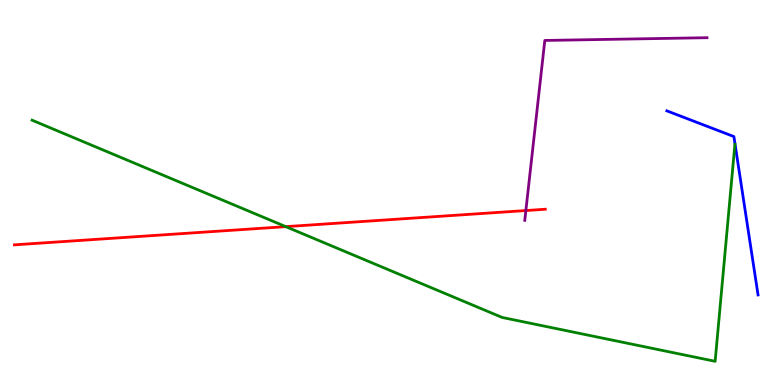[{'lines': ['blue', 'red'], 'intersections': []}, {'lines': ['green', 'red'], 'intersections': [{'x': 3.69, 'y': 4.11}]}, {'lines': ['purple', 'red'], 'intersections': [{'x': 6.79, 'y': 4.53}]}, {'lines': ['blue', 'green'], 'intersections': []}, {'lines': ['blue', 'purple'], 'intersections': []}, {'lines': ['green', 'purple'], 'intersections': []}]